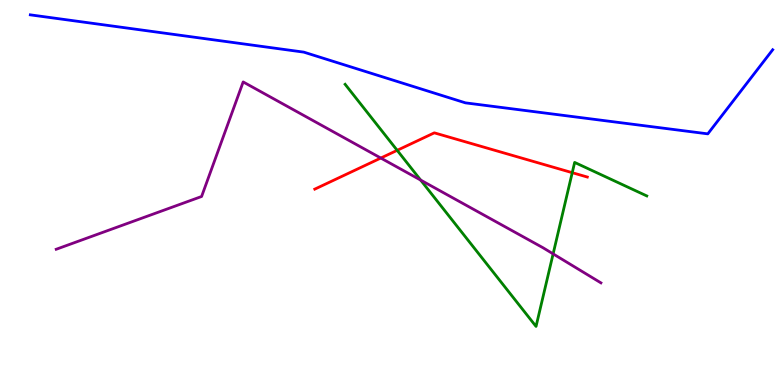[{'lines': ['blue', 'red'], 'intersections': []}, {'lines': ['green', 'red'], 'intersections': [{'x': 5.12, 'y': 6.1}, {'x': 7.38, 'y': 5.51}]}, {'lines': ['purple', 'red'], 'intersections': [{'x': 4.91, 'y': 5.89}]}, {'lines': ['blue', 'green'], 'intersections': []}, {'lines': ['blue', 'purple'], 'intersections': []}, {'lines': ['green', 'purple'], 'intersections': [{'x': 5.43, 'y': 5.32}, {'x': 7.14, 'y': 3.41}]}]